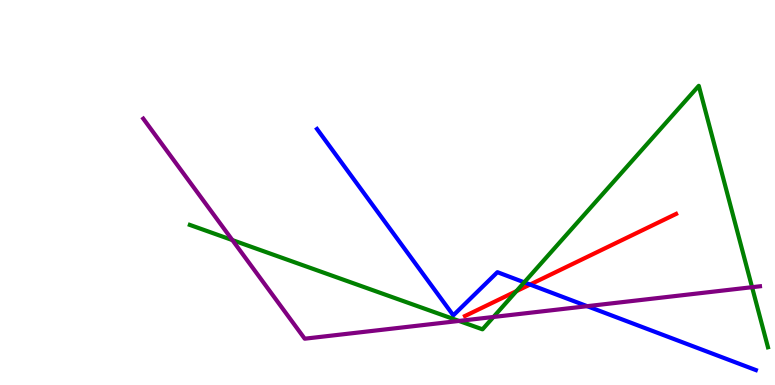[{'lines': ['blue', 'red'], 'intersections': [{'x': 6.84, 'y': 2.61}]}, {'lines': ['green', 'red'], 'intersections': [{'x': 6.66, 'y': 2.44}]}, {'lines': ['purple', 'red'], 'intersections': []}, {'lines': ['blue', 'green'], 'intersections': [{'x': 6.76, 'y': 2.67}]}, {'lines': ['blue', 'purple'], 'intersections': [{'x': 7.58, 'y': 2.05}]}, {'lines': ['green', 'purple'], 'intersections': [{'x': 3.0, 'y': 3.76}, {'x': 5.92, 'y': 1.66}, {'x': 6.37, 'y': 1.77}, {'x': 9.7, 'y': 2.54}]}]